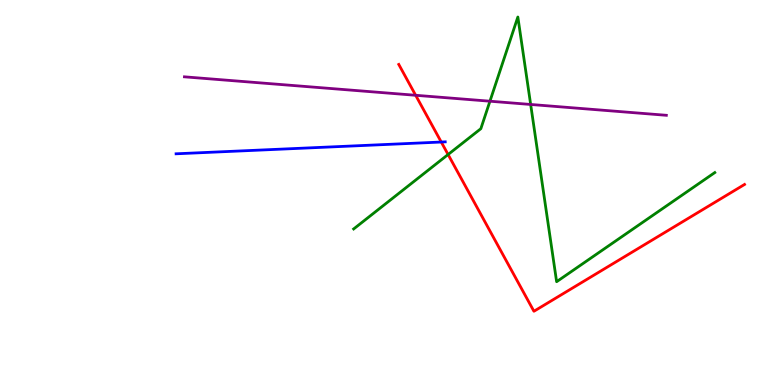[{'lines': ['blue', 'red'], 'intersections': [{'x': 5.69, 'y': 6.31}]}, {'lines': ['green', 'red'], 'intersections': [{'x': 5.78, 'y': 5.99}]}, {'lines': ['purple', 'red'], 'intersections': [{'x': 5.36, 'y': 7.53}]}, {'lines': ['blue', 'green'], 'intersections': []}, {'lines': ['blue', 'purple'], 'intersections': []}, {'lines': ['green', 'purple'], 'intersections': [{'x': 6.32, 'y': 7.37}, {'x': 6.85, 'y': 7.29}]}]